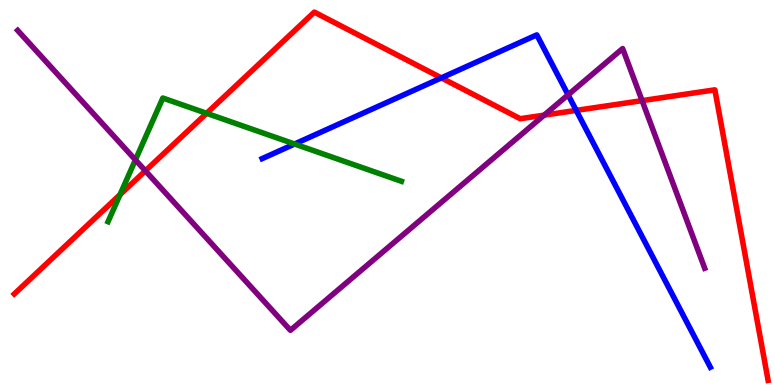[{'lines': ['blue', 'red'], 'intersections': [{'x': 5.69, 'y': 7.98}, {'x': 7.44, 'y': 7.13}]}, {'lines': ['green', 'red'], 'intersections': [{'x': 1.55, 'y': 4.94}, {'x': 2.67, 'y': 7.06}]}, {'lines': ['purple', 'red'], 'intersections': [{'x': 1.88, 'y': 5.56}, {'x': 7.02, 'y': 7.01}, {'x': 8.29, 'y': 7.39}]}, {'lines': ['blue', 'green'], 'intersections': [{'x': 3.8, 'y': 6.26}]}, {'lines': ['blue', 'purple'], 'intersections': [{'x': 7.33, 'y': 7.54}]}, {'lines': ['green', 'purple'], 'intersections': [{'x': 1.75, 'y': 5.85}]}]